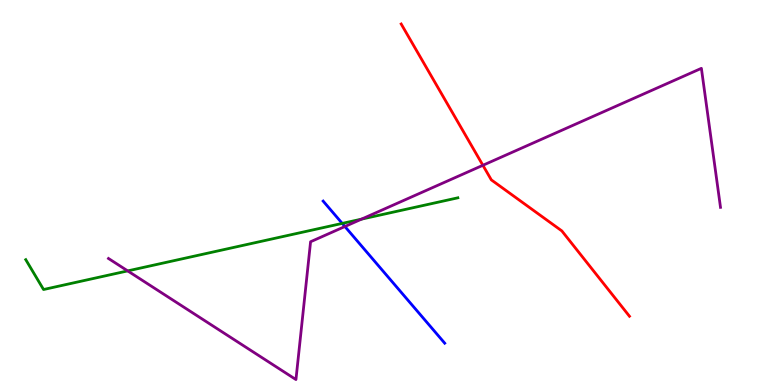[{'lines': ['blue', 'red'], 'intersections': []}, {'lines': ['green', 'red'], 'intersections': []}, {'lines': ['purple', 'red'], 'intersections': [{'x': 6.23, 'y': 5.71}]}, {'lines': ['blue', 'green'], 'intersections': [{'x': 4.42, 'y': 4.2}]}, {'lines': ['blue', 'purple'], 'intersections': [{'x': 4.45, 'y': 4.12}]}, {'lines': ['green', 'purple'], 'intersections': [{'x': 1.65, 'y': 2.96}, {'x': 4.67, 'y': 4.31}]}]